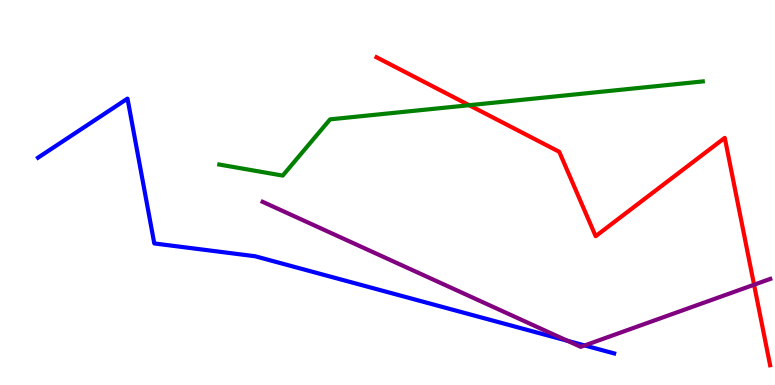[{'lines': ['blue', 'red'], 'intersections': []}, {'lines': ['green', 'red'], 'intersections': [{'x': 6.05, 'y': 7.27}]}, {'lines': ['purple', 'red'], 'intersections': [{'x': 9.73, 'y': 2.6}]}, {'lines': ['blue', 'green'], 'intersections': []}, {'lines': ['blue', 'purple'], 'intersections': [{'x': 7.32, 'y': 1.15}, {'x': 7.54, 'y': 1.03}]}, {'lines': ['green', 'purple'], 'intersections': []}]